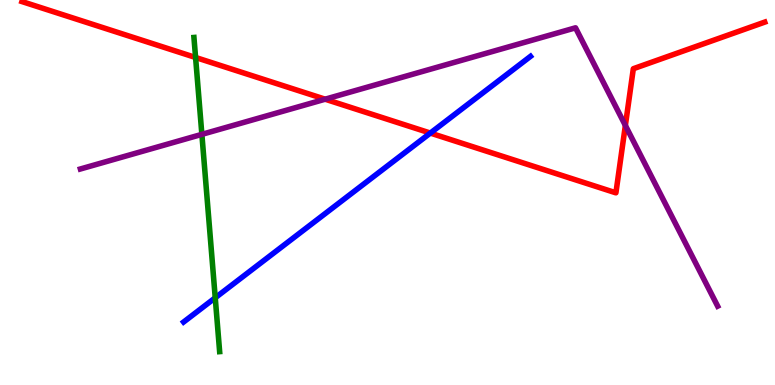[{'lines': ['blue', 'red'], 'intersections': [{'x': 5.55, 'y': 6.54}]}, {'lines': ['green', 'red'], 'intersections': [{'x': 2.52, 'y': 8.51}]}, {'lines': ['purple', 'red'], 'intersections': [{'x': 4.2, 'y': 7.42}, {'x': 8.07, 'y': 6.74}]}, {'lines': ['blue', 'green'], 'intersections': [{'x': 2.78, 'y': 2.27}]}, {'lines': ['blue', 'purple'], 'intersections': []}, {'lines': ['green', 'purple'], 'intersections': [{'x': 2.6, 'y': 6.51}]}]